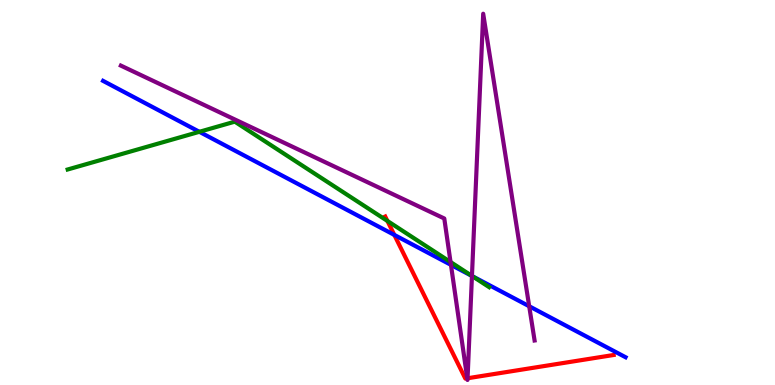[{'lines': ['blue', 'red'], 'intersections': [{'x': 5.09, 'y': 3.9}]}, {'lines': ['green', 'red'], 'intersections': [{'x': 5.0, 'y': 4.26}]}, {'lines': ['purple', 'red'], 'intersections': [{'x': 6.03, 'y': 0.174}, {'x': 6.03, 'y': 0.175}]}, {'lines': ['blue', 'green'], 'intersections': [{'x': 2.57, 'y': 6.58}, {'x': 6.09, 'y': 2.83}]}, {'lines': ['blue', 'purple'], 'intersections': [{'x': 5.82, 'y': 3.12}, {'x': 6.09, 'y': 2.83}, {'x': 6.83, 'y': 2.05}]}, {'lines': ['green', 'purple'], 'intersections': [{'x': 5.81, 'y': 3.19}, {'x': 6.09, 'y': 2.83}]}]